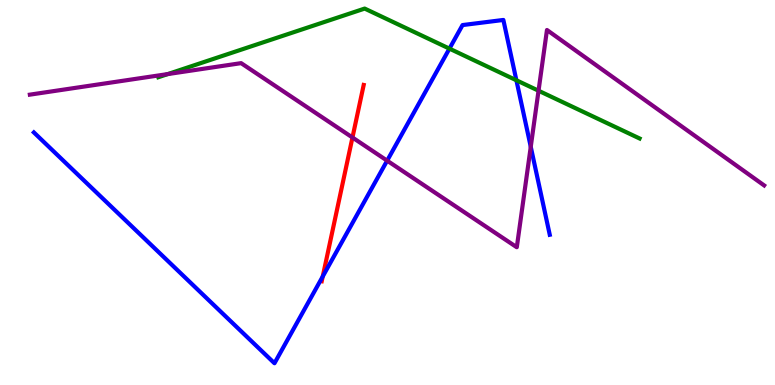[{'lines': ['blue', 'red'], 'intersections': [{'x': 4.16, 'y': 2.82}]}, {'lines': ['green', 'red'], 'intersections': []}, {'lines': ['purple', 'red'], 'intersections': [{'x': 4.55, 'y': 6.43}]}, {'lines': ['blue', 'green'], 'intersections': [{'x': 5.8, 'y': 8.74}, {'x': 6.66, 'y': 7.92}]}, {'lines': ['blue', 'purple'], 'intersections': [{'x': 5.0, 'y': 5.83}, {'x': 6.85, 'y': 6.19}]}, {'lines': ['green', 'purple'], 'intersections': [{'x': 2.16, 'y': 8.08}, {'x': 6.95, 'y': 7.64}]}]